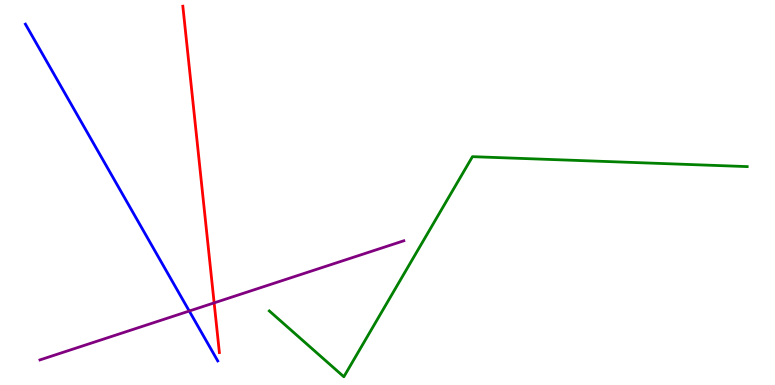[{'lines': ['blue', 'red'], 'intersections': []}, {'lines': ['green', 'red'], 'intersections': []}, {'lines': ['purple', 'red'], 'intersections': [{'x': 2.76, 'y': 2.13}]}, {'lines': ['blue', 'green'], 'intersections': []}, {'lines': ['blue', 'purple'], 'intersections': [{'x': 2.44, 'y': 1.92}]}, {'lines': ['green', 'purple'], 'intersections': []}]